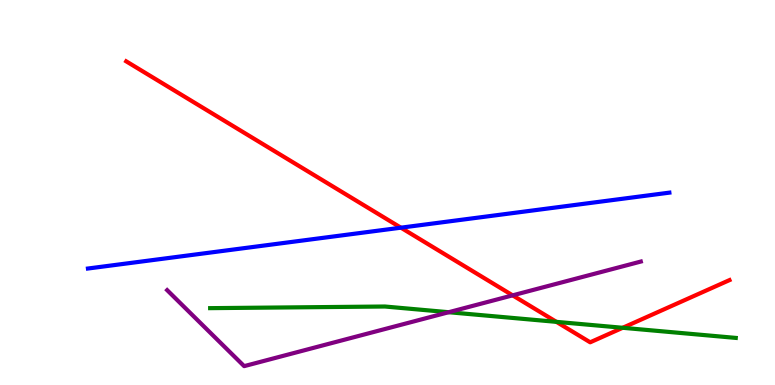[{'lines': ['blue', 'red'], 'intersections': [{'x': 5.17, 'y': 4.09}]}, {'lines': ['green', 'red'], 'intersections': [{'x': 7.18, 'y': 1.64}, {'x': 8.03, 'y': 1.49}]}, {'lines': ['purple', 'red'], 'intersections': [{'x': 6.61, 'y': 2.33}]}, {'lines': ['blue', 'green'], 'intersections': []}, {'lines': ['blue', 'purple'], 'intersections': []}, {'lines': ['green', 'purple'], 'intersections': [{'x': 5.79, 'y': 1.89}]}]